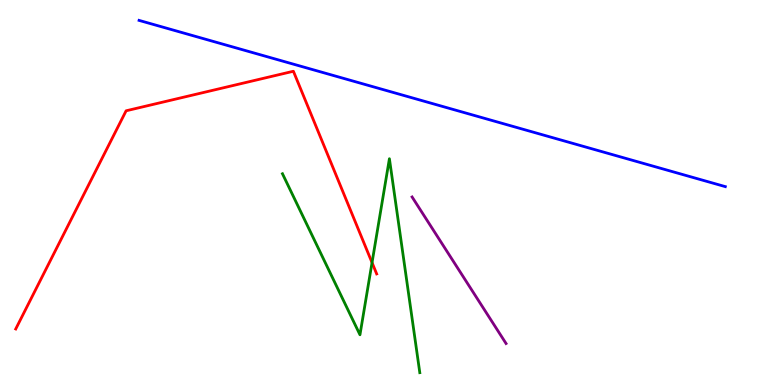[{'lines': ['blue', 'red'], 'intersections': []}, {'lines': ['green', 'red'], 'intersections': [{'x': 4.8, 'y': 3.18}]}, {'lines': ['purple', 'red'], 'intersections': []}, {'lines': ['blue', 'green'], 'intersections': []}, {'lines': ['blue', 'purple'], 'intersections': []}, {'lines': ['green', 'purple'], 'intersections': []}]